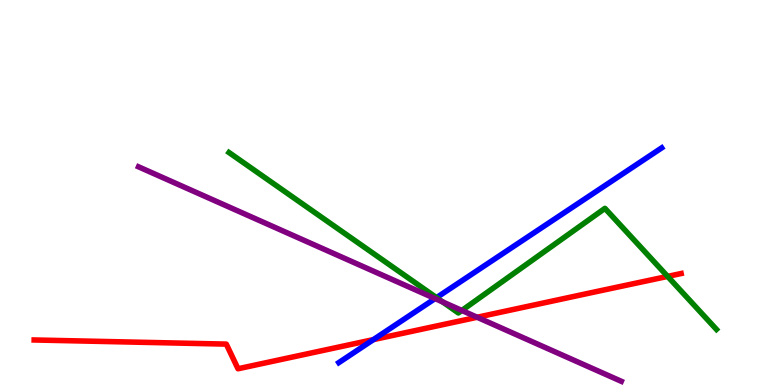[{'lines': ['blue', 'red'], 'intersections': [{'x': 4.82, 'y': 1.18}]}, {'lines': ['green', 'red'], 'intersections': [{'x': 8.61, 'y': 2.82}]}, {'lines': ['purple', 'red'], 'intersections': [{'x': 6.16, 'y': 1.76}]}, {'lines': ['blue', 'green'], 'intersections': [{'x': 5.63, 'y': 2.27}]}, {'lines': ['blue', 'purple'], 'intersections': [{'x': 5.61, 'y': 2.24}]}, {'lines': ['green', 'purple'], 'intersections': [{'x': 5.71, 'y': 2.16}, {'x': 5.96, 'y': 1.94}]}]